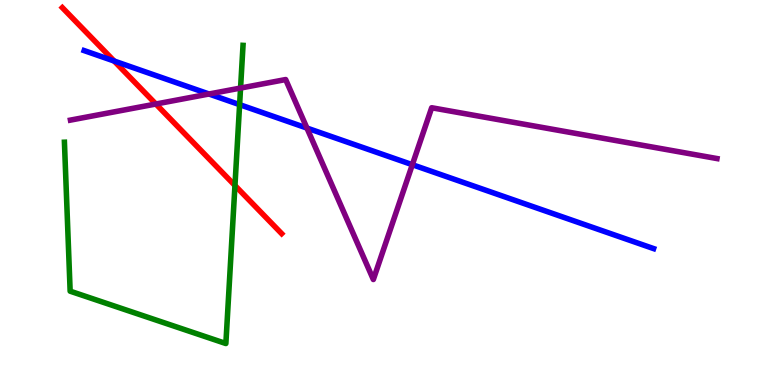[{'lines': ['blue', 'red'], 'intersections': [{'x': 1.47, 'y': 8.41}]}, {'lines': ['green', 'red'], 'intersections': [{'x': 3.03, 'y': 5.18}]}, {'lines': ['purple', 'red'], 'intersections': [{'x': 2.01, 'y': 7.3}]}, {'lines': ['blue', 'green'], 'intersections': [{'x': 3.09, 'y': 7.28}]}, {'lines': ['blue', 'purple'], 'intersections': [{'x': 2.7, 'y': 7.56}, {'x': 3.96, 'y': 6.67}, {'x': 5.32, 'y': 5.72}]}, {'lines': ['green', 'purple'], 'intersections': [{'x': 3.1, 'y': 7.71}]}]